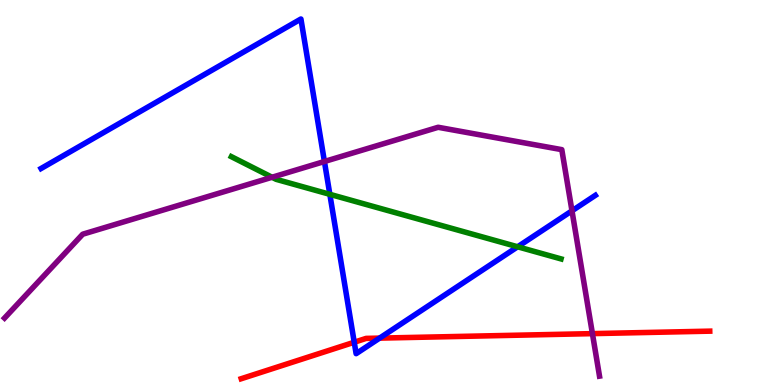[{'lines': ['blue', 'red'], 'intersections': [{'x': 4.57, 'y': 1.11}, {'x': 4.9, 'y': 1.22}]}, {'lines': ['green', 'red'], 'intersections': []}, {'lines': ['purple', 'red'], 'intersections': [{'x': 7.64, 'y': 1.33}]}, {'lines': ['blue', 'green'], 'intersections': [{'x': 4.26, 'y': 4.95}, {'x': 6.68, 'y': 3.59}]}, {'lines': ['blue', 'purple'], 'intersections': [{'x': 4.19, 'y': 5.81}, {'x': 7.38, 'y': 4.52}]}, {'lines': ['green', 'purple'], 'intersections': [{'x': 3.51, 'y': 5.4}]}]